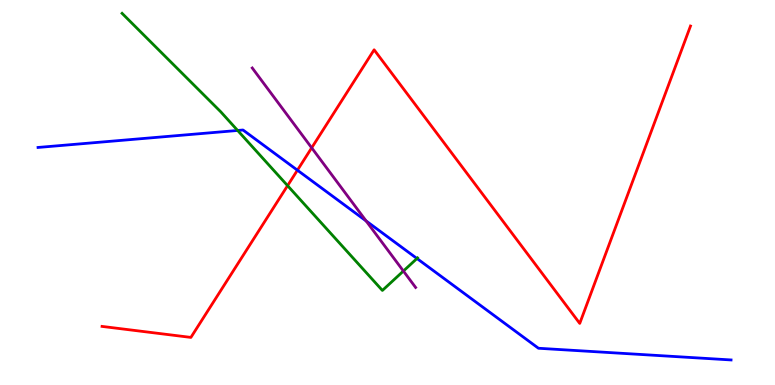[{'lines': ['blue', 'red'], 'intersections': [{'x': 3.84, 'y': 5.58}]}, {'lines': ['green', 'red'], 'intersections': [{'x': 3.71, 'y': 5.18}]}, {'lines': ['purple', 'red'], 'intersections': [{'x': 4.02, 'y': 6.16}]}, {'lines': ['blue', 'green'], 'intersections': [{'x': 3.07, 'y': 6.61}, {'x': 5.38, 'y': 3.29}]}, {'lines': ['blue', 'purple'], 'intersections': [{'x': 4.72, 'y': 4.26}]}, {'lines': ['green', 'purple'], 'intersections': [{'x': 5.21, 'y': 2.96}]}]